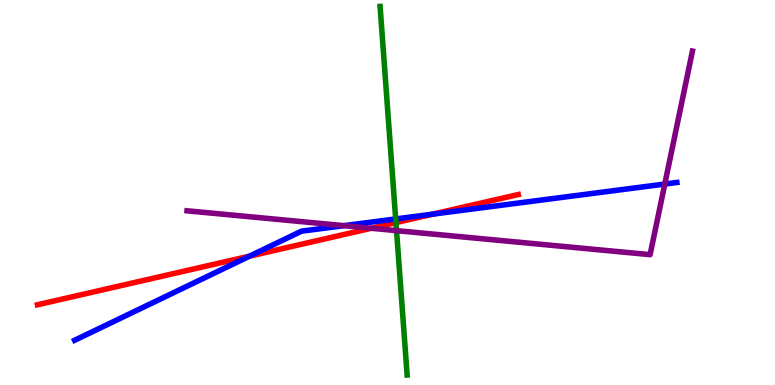[{'lines': ['blue', 'red'], 'intersections': [{'x': 3.22, 'y': 3.35}, {'x': 5.58, 'y': 4.44}]}, {'lines': ['green', 'red'], 'intersections': [{'x': 5.11, 'y': 4.22}]}, {'lines': ['purple', 'red'], 'intersections': [{'x': 4.79, 'y': 4.07}]}, {'lines': ['blue', 'green'], 'intersections': [{'x': 5.11, 'y': 4.31}]}, {'lines': ['blue', 'purple'], 'intersections': [{'x': 4.44, 'y': 4.14}, {'x': 8.58, 'y': 5.22}]}, {'lines': ['green', 'purple'], 'intersections': [{'x': 5.12, 'y': 4.01}]}]